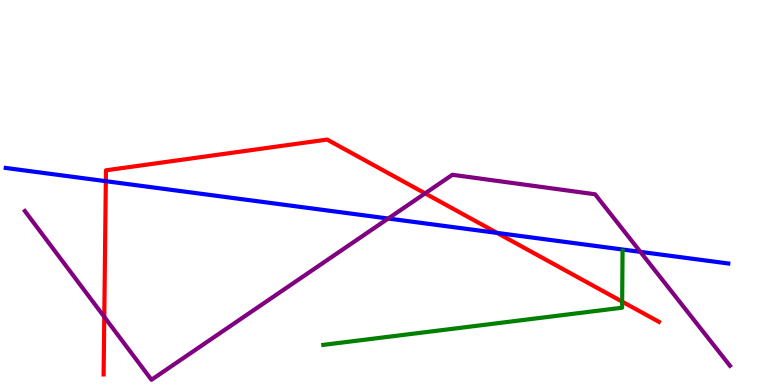[{'lines': ['blue', 'red'], 'intersections': [{'x': 1.37, 'y': 5.29}, {'x': 6.41, 'y': 3.95}]}, {'lines': ['green', 'red'], 'intersections': [{'x': 8.03, 'y': 2.17}]}, {'lines': ['purple', 'red'], 'intersections': [{'x': 1.35, 'y': 1.77}, {'x': 5.49, 'y': 4.98}]}, {'lines': ['blue', 'green'], 'intersections': []}, {'lines': ['blue', 'purple'], 'intersections': [{'x': 5.01, 'y': 4.32}, {'x': 8.26, 'y': 3.46}]}, {'lines': ['green', 'purple'], 'intersections': []}]